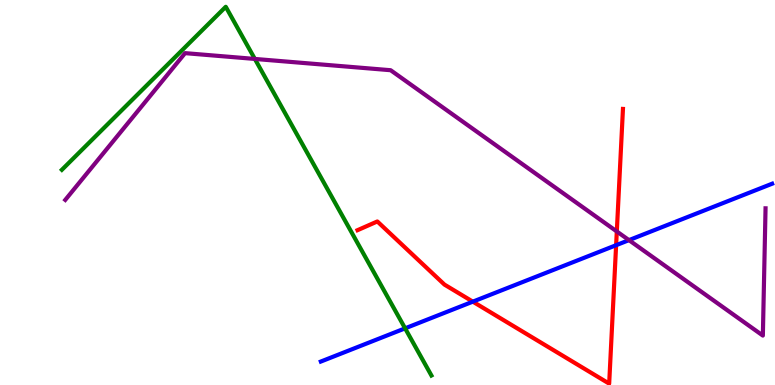[{'lines': ['blue', 'red'], 'intersections': [{'x': 6.1, 'y': 2.16}, {'x': 7.95, 'y': 3.63}]}, {'lines': ['green', 'red'], 'intersections': []}, {'lines': ['purple', 'red'], 'intersections': [{'x': 7.96, 'y': 3.99}]}, {'lines': ['blue', 'green'], 'intersections': [{'x': 5.23, 'y': 1.47}]}, {'lines': ['blue', 'purple'], 'intersections': [{'x': 8.12, 'y': 3.76}]}, {'lines': ['green', 'purple'], 'intersections': [{'x': 3.29, 'y': 8.47}]}]